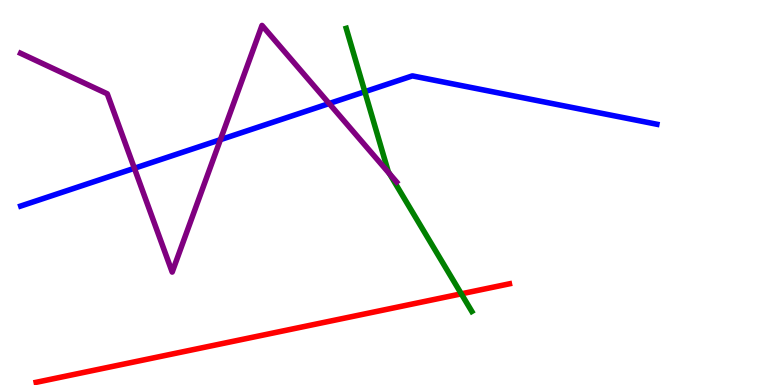[{'lines': ['blue', 'red'], 'intersections': []}, {'lines': ['green', 'red'], 'intersections': [{'x': 5.95, 'y': 2.37}]}, {'lines': ['purple', 'red'], 'intersections': []}, {'lines': ['blue', 'green'], 'intersections': [{'x': 4.71, 'y': 7.62}]}, {'lines': ['blue', 'purple'], 'intersections': [{'x': 1.73, 'y': 5.63}, {'x': 2.84, 'y': 6.37}, {'x': 4.25, 'y': 7.31}]}, {'lines': ['green', 'purple'], 'intersections': [{'x': 5.03, 'y': 5.49}]}]